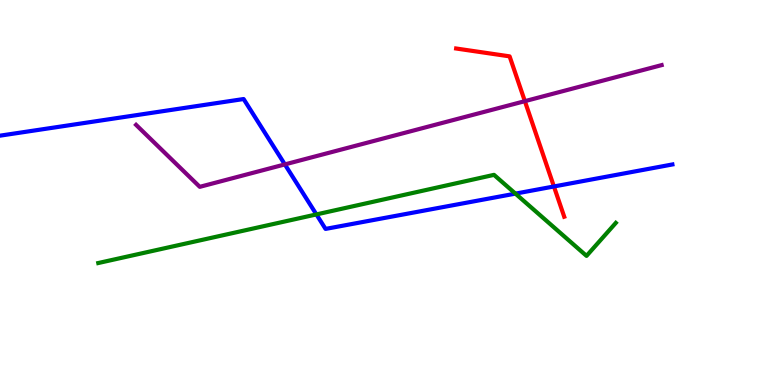[{'lines': ['blue', 'red'], 'intersections': [{'x': 7.15, 'y': 5.16}]}, {'lines': ['green', 'red'], 'intersections': []}, {'lines': ['purple', 'red'], 'intersections': [{'x': 6.77, 'y': 7.37}]}, {'lines': ['blue', 'green'], 'intersections': [{'x': 4.08, 'y': 4.43}, {'x': 6.65, 'y': 4.97}]}, {'lines': ['blue', 'purple'], 'intersections': [{'x': 3.68, 'y': 5.73}]}, {'lines': ['green', 'purple'], 'intersections': []}]